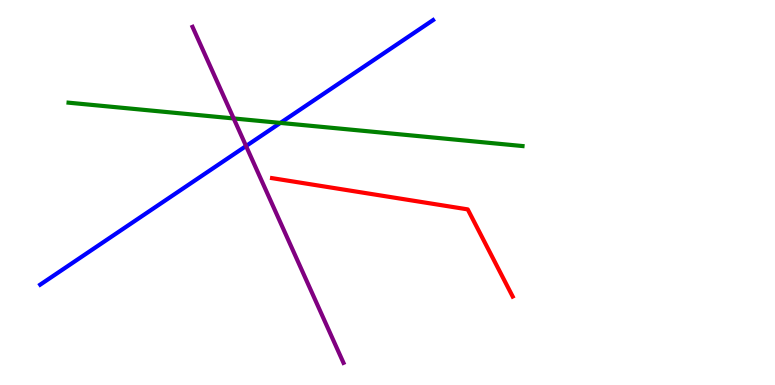[{'lines': ['blue', 'red'], 'intersections': []}, {'lines': ['green', 'red'], 'intersections': []}, {'lines': ['purple', 'red'], 'intersections': []}, {'lines': ['blue', 'green'], 'intersections': [{'x': 3.62, 'y': 6.81}]}, {'lines': ['blue', 'purple'], 'intersections': [{'x': 3.18, 'y': 6.21}]}, {'lines': ['green', 'purple'], 'intersections': [{'x': 3.02, 'y': 6.92}]}]